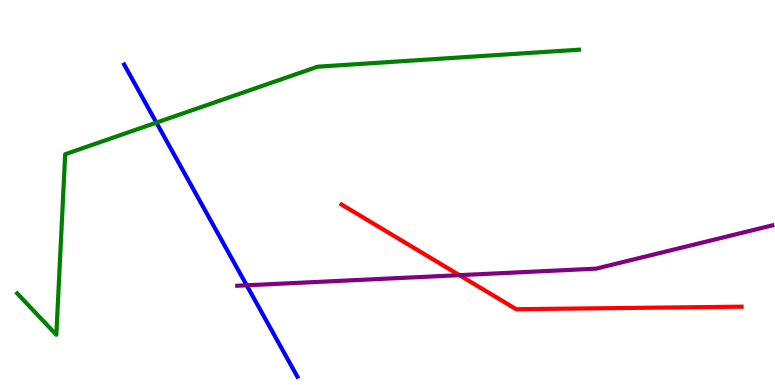[{'lines': ['blue', 'red'], 'intersections': []}, {'lines': ['green', 'red'], 'intersections': []}, {'lines': ['purple', 'red'], 'intersections': [{'x': 5.93, 'y': 2.85}]}, {'lines': ['blue', 'green'], 'intersections': [{'x': 2.02, 'y': 6.82}]}, {'lines': ['blue', 'purple'], 'intersections': [{'x': 3.18, 'y': 2.59}]}, {'lines': ['green', 'purple'], 'intersections': []}]